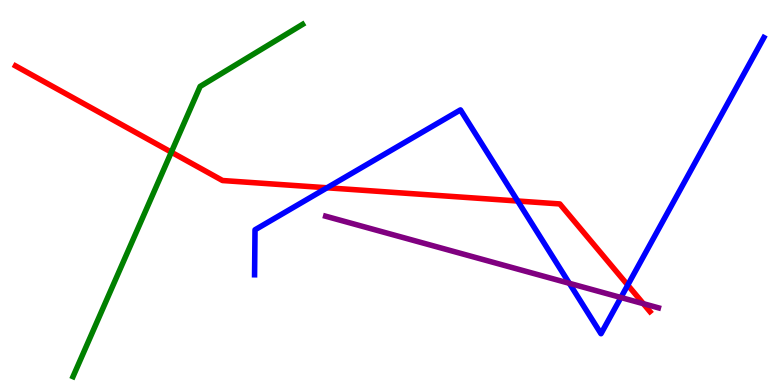[{'lines': ['blue', 'red'], 'intersections': [{'x': 4.22, 'y': 5.12}, {'x': 6.68, 'y': 4.78}, {'x': 8.1, 'y': 2.6}]}, {'lines': ['green', 'red'], 'intersections': [{'x': 2.21, 'y': 6.05}]}, {'lines': ['purple', 'red'], 'intersections': [{'x': 8.3, 'y': 2.11}]}, {'lines': ['blue', 'green'], 'intersections': []}, {'lines': ['blue', 'purple'], 'intersections': [{'x': 7.35, 'y': 2.64}, {'x': 8.01, 'y': 2.27}]}, {'lines': ['green', 'purple'], 'intersections': []}]